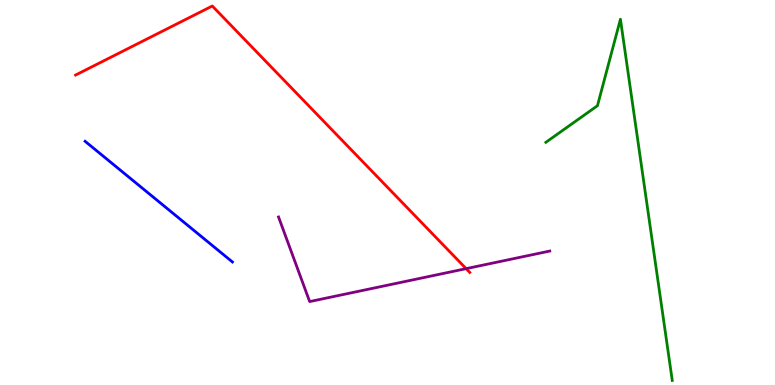[{'lines': ['blue', 'red'], 'intersections': []}, {'lines': ['green', 'red'], 'intersections': []}, {'lines': ['purple', 'red'], 'intersections': [{'x': 6.01, 'y': 3.02}]}, {'lines': ['blue', 'green'], 'intersections': []}, {'lines': ['blue', 'purple'], 'intersections': []}, {'lines': ['green', 'purple'], 'intersections': []}]